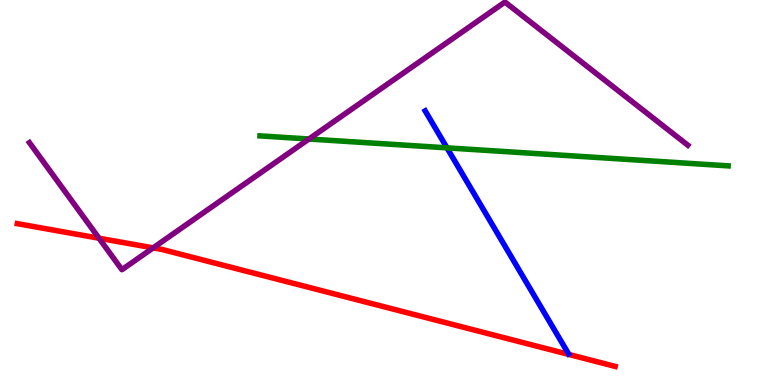[{'lines': ['blue', 'red'], 'intersections': []}, {'lines': ['green', 'red'], 'intersections': []}, {'lines': ['purple', 'red'], 'intersections': [{'x': 1.28, 'y': 3.81}, {'x': 1.98, 'y': 3.56}]}, {'lines': ['blue', 'green'], 'intersections': [{'x': 5.77, 'y': 6.16}]}, {'lines': ['blue', 'purple'], 'intersections': []}, {'lines': ['green', 'purple'], 'intersections': [{'x': 3.99, 'y': 6.39}]}]